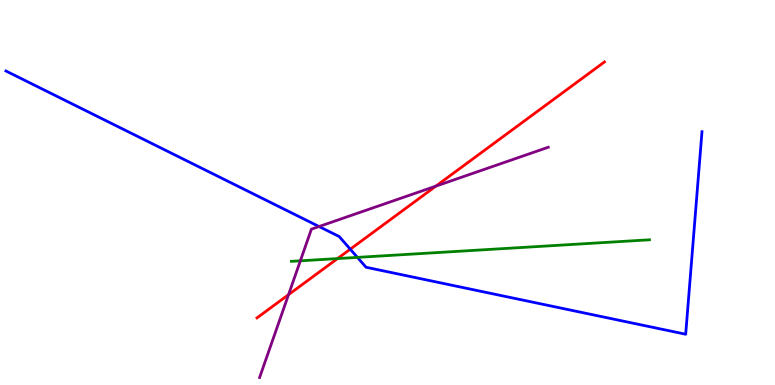[{'lines': ['blue', 'red'], 'intersections': [{'x': 4.52, 'y': 3.53}]}, {'lines': ['green', 'red'], 'intersections': [{'x': 4.36, 'y': 3.28}]}, {'lines': ['purple', 'red'], 'intersections': [{'x': 3.72, 'y': 2.35}, {'x': 5.62, 'y': 5.17}]}, {'lines': ['blue', 'green'], 'intersections': [{'x': 4.61, 'y': 3.31}]}, {'lines': ['blue', 'purple'], 'intersections': [{'x': 4.12, 'y': 4.12}]}, {'lines': ['green', 'purple'], 'intersections': [{'x': 3.88, 'y': 3.23}]}]